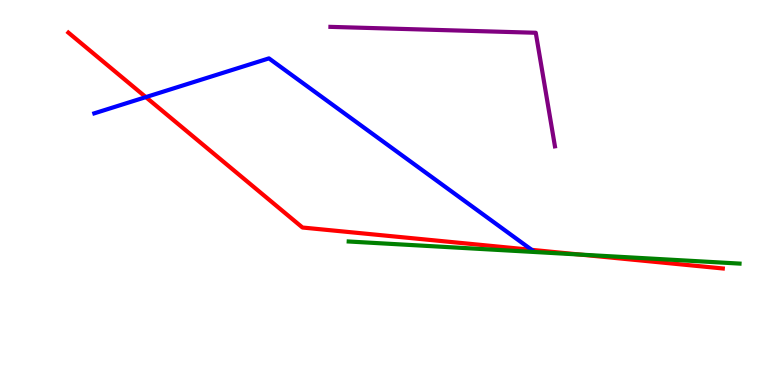[{'lines': ['blue', 'red'], 'intersections': [{'x': 1.88, 'y': 7.48}, {'x': 6.86, 'y': 3.51}]}, {'lines': ['green', 'red'], 'intersections': [{'x': 7.49, 'y': 3.39}]}, {'lines': ['purple', 'red'], 'intersections': []}, {'lines': ['blue', 'green'], 'intersections': []}, {'lines': ['blue', 'purple'], 'intersections': []}, {'lines': ['green', 'purple'], 'intersections': []}]